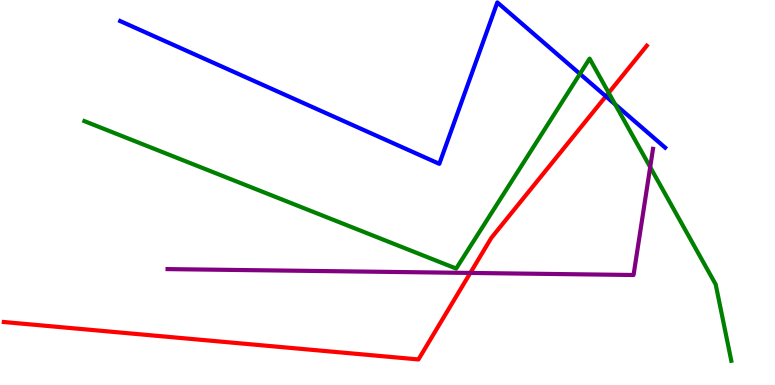[{'lines': ['blue', 'red'], 'intersections': [{'x': 7.82, 'y': 7.5}]}, {'lines': ['green', 'red'], 'intersections': [{'x': 7.85, 'y': 7.59}]}, {'lines': ['purple', 'red'], 'intersections': [{'x': 6.07, 'y': 2.91}]}, {'lines': ['blue', 'green'], 'intersections': [{'x': 7.48, 'y': 8.08}, {'x': 7.94, 'y': 7.29}]}, {'lines': ['blue', 'purple'], 'intersections': []}, {'lines': ['green', 'purple'], 'intersections': [{'x': 8.39, 'y': 5.66}]}]